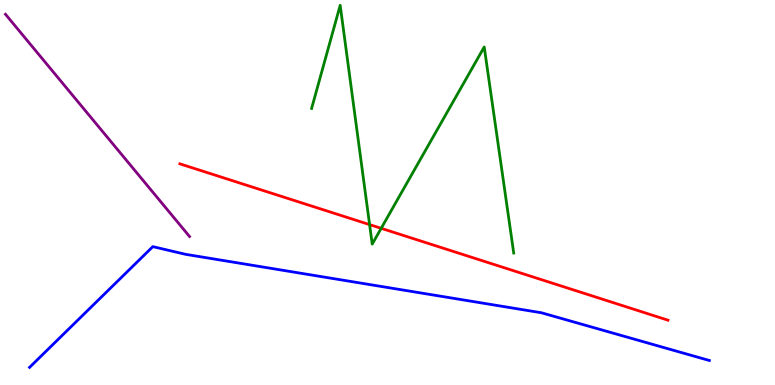[{'lines': ['blue', 'red'], 'intersections': []}, {'lines': ['green', 'red'], 'intersections': [{'x': 4.77, 'y': 4.17}, {'x': 4.92, 'y': 4.07}]}, {'lines': ['purple', 'red'], 'intersections': []}, {'lines': ['blue', 'green'], 'intersections': []}, {'lines': ['blue', 'purple'], 'intersections': []}, {'lines': ['green', 'purple'], 'intersections': []}]